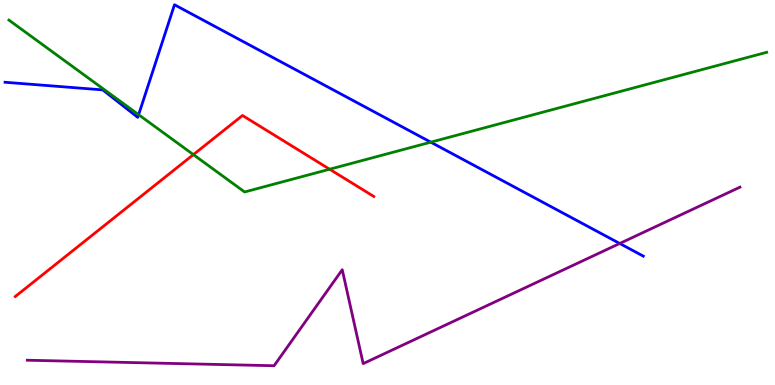[{'lines': ['blue', 'red'], 'intersections': []}, {'lines': ['green', 'red'], 'intersections': [{'x': 2.5, 'y': 5.98}, {'x': 4.25, 'y': 5.6}]}, {'lines': ['purple', 'red'], 'intersections': []}, {'lines': ['blue', 'green'], 'intersections': [{'x': 1.79, 'y': 7.02}, {'x': 5.56, 'y': 6.31}]}, {'lines': ['blue', 'purple'], 'intersections': [{'x': 8.0, 'y': 3.68}]}, {'lines': ['green', 'purple'], 'intersections': []}]